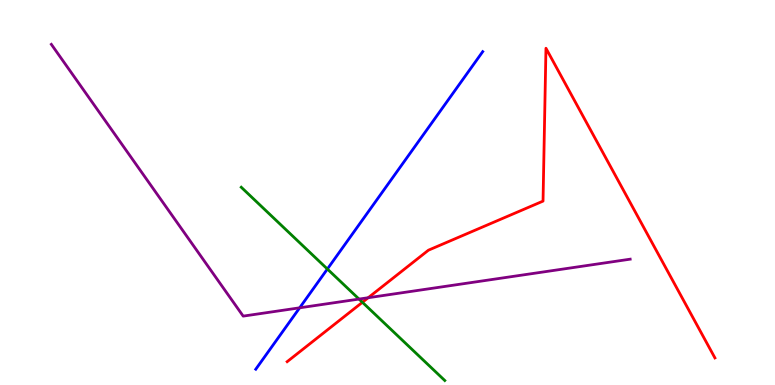[{'lines': ['blue', 'red'], 'intersections': []}, {'lines': ['green', 'red'], 'intersections': [{'x': 4.68, 'y': 2.15}]}, {'lines': ['purple', 'red'], 'intersections': [{'x': 4.75, 'y': 2.27}]}, {'lines': ['blue', 'green'], 'intersections': [{'x': 4.22, 'y': 3.01}]}, {'lines': ['blue', 'purple'], 'intersections': [{'x': 3.87, 'y': 2.0}]}, {'lines': ['green', 'purple'], 'intersections': [{'x': 4.63, 'y': 2.23}]}]